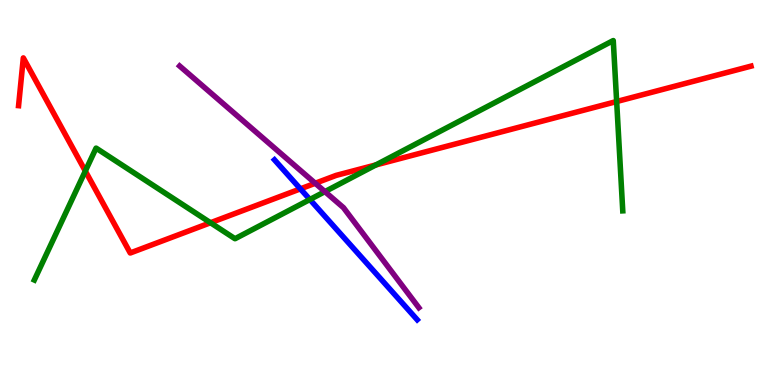[{'lines': ['blue', 'red'], 'intersections': [{'x': 3.88, 'y': 5.09}]}, {'lines': ['green', 'red'], 'intersections': [{'x': 1.1, 'y': 5.56}, {'x': 2.72, 'y': 4.21}, {'x': 4.85, 'y': 5.72}, {'x': 7.96, 'y': 7.36}]}, {'lines': ['purple', 'red'], 'intersections': [{'x': 4.07, 'y': 5.24}]}, {'lines': ['blue', 'green'], 'intersections': [{'x': 4.0, 'y': 4.82}]}, {'lines': ['blue', 'purple'], 'intersections': []}, {'lines': ['green', 'purple'], 'intersections': [{'x': 4.19, 'y': 5.02}]}]